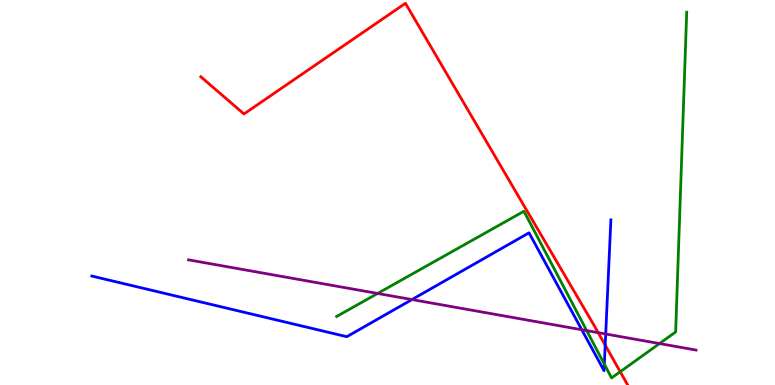[{'lines': ['blue', 'red'], 'intersections': [{'x': 7.81, 'y': 1.04}]}, {'lines': ['green', 'red'], 'intersections': [{'x': 8.0, 'y': 0.344}]}, {'lines': ['purple', 'red'], 'intersections': [{'x': 7.72, 'y': 1.36}]}, {'lines': ['blue', 'green'], 'intersections': [{'x': 7.8, 'y': 0.541}]}, {'lines': ['blue', 'purple'], 'intersections': [{'x': 5.32, 'y': 2.22}, {'x': 7.51, 'y': 1.44}, {'x': 7.82, 'y': 1.32}]}, {'lines': ['green', 'purple'], 'intersections': [{'x': 4.87, 'y': 2.38}, {'x': 7.57, 'y': 1.41}, {'x': 8.51, 'y': 1.08}]}]